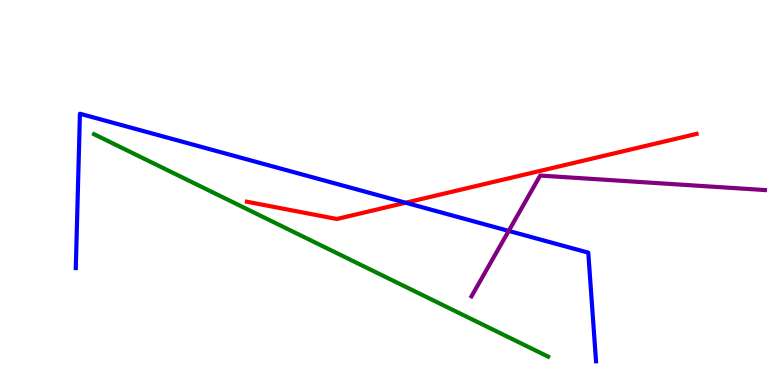[{'lines': ['blue', 'red'], 'intersections': [{'x': 5.23, 'y': 4.73}]}, {'lines': ['green', 'red'], 'intersections': []}, {'lines': ['purple', 'red'], 'intersections': []}, {'lines': ['blue', 'green'], 'intersections': []}, {'lines': ['blue', 'purple'], 'intersections': [{'x': 6.56, 'y': 4.0}]}, {'lines': ['green', 'purple'], 'intersections': []}]